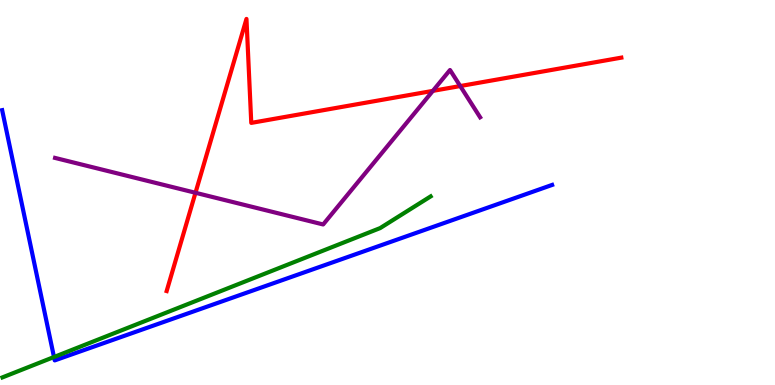[{'lines': ['blue', 'red'], 'intersections': []}, {'lines': ['green', 'red'], 'intersections': []}, {'lines': ['purple', 'red'], 'intersections': [{'x': 2.52, 'y': 4.99}, {'x': 5.59, 'y': 7.64}, {'x': 5.94, 'y': 7.76}]}, {'lines': ['blue', 'green'], 'intersections': [{'x': 0.697, 'y': 0.727}]}, {'lines': ['blue', 'purple'], 'intersections': []}, {'lines': ['green', 'purple'], 'intersections': []}]